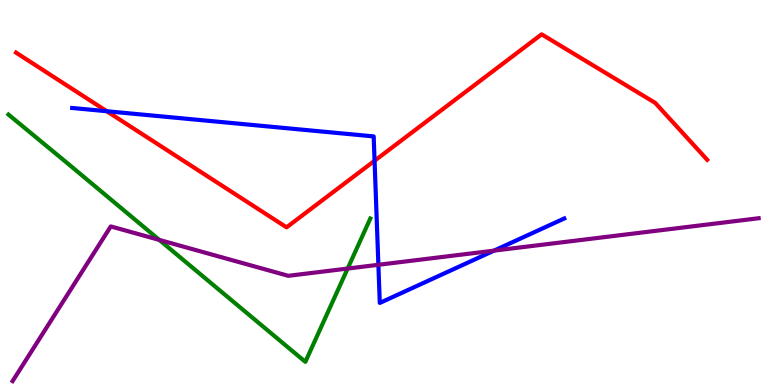[{'lines': ['blue', 'red'], 'intersections': [{'x': 1.38, 'y': 7.11}, {'x': 4.83, 'y': 5.82}]}, {'lines': ['green', 'red'], 'intersections': []}, {'lines': ['purple', 'red'], 'intersections': []}, {'lines': ['blue', 'green'], 'intersections': []}, {'lines': ['blue', 'purple'], 'intersections': [{'x': 4.88, 'y': 3.12}, {'x': 6.37, 'y': 3.49}]}, {'lines': ['green', 'purple'], 'intersections': [{'x': 2.06, 'y': 3.77}, {'x': 4.49, 'y': 3.02}]}]